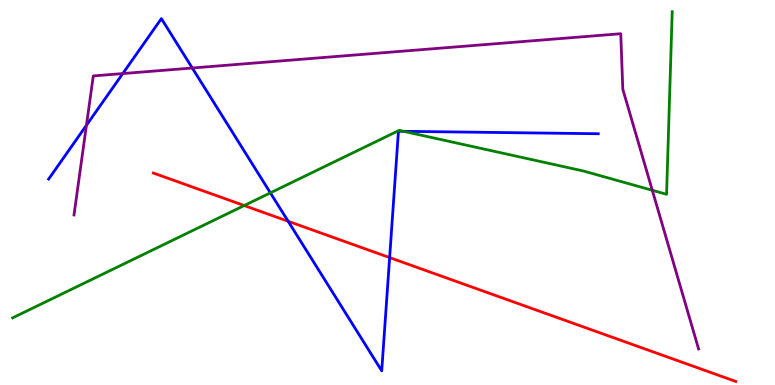[{'lines': ['blue', 'red'], 'intersections': [{'x': 3.72, 'y': 4.25}, {'x': 5.03, 'y': 3.31}]}, {'lines': ['green', 'red'], 'intersections': [{'x': 3.15, 'y': 4.66}]}, {'lines': ['purple', 'red'], 'intersections': []}, {'lines': ['blue', 'green'], 'intersections': [{'x': 3.49, 'y': 4.99}, {'x': 5.21, 'y': 6.59}]}, {'lines': ['blue', 'purple'], 'intersections': [{'x': 1.12, 'y': 6.75}, {'x': 1.58, 'y': 8.09}, {'x': 2.48, 'y': 8.23}]}, {'lines': ['green', 'purple'], 'intersections': [{'x': 8.42, 'y': 5.06}]}]